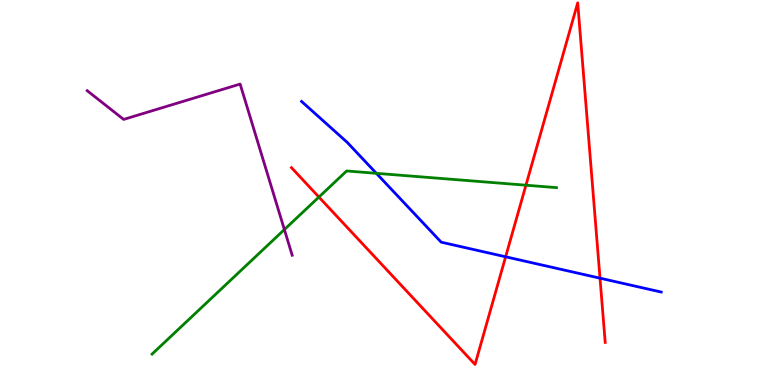[{'lines': ['blue', 'red'], 'intersections': [{'x': 6.52, 'y': 3.33}, {'x': 7.74, 'y': 2.77}]}, {'lines': ['green', 'red'], 'intersections': [{'x': 4.12, 'y': 4.88}, {'x': 6.79, 'y': 5.19}]}, {'lines': ['purple', 'red'], 'intersections': []}, {'lines': ['blue', 'green'], 'intersections': [{'x': 4.86, 'y': 5.5}]}, {'lines': ['blue', 'purple'], 'intersections': []}, {'lines': ['green', 'purple'], 'intersections': [{'x': 3.67, 'y': 4.04}]}]